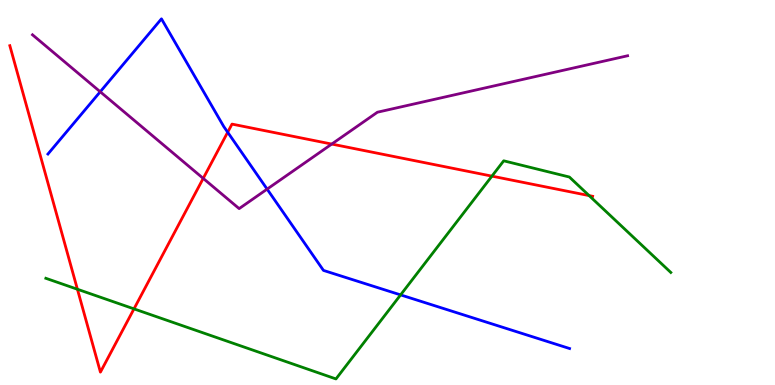[{'lines': ['blue', 'red'], 'intersections': [{'x': 2.94, 'y': 6.57}]}, {'lines': ['green', 'red'], 'intersections': [{'x': 0.999, 'y': 2.49}, {'x': 1.73, 'y': 1.98}, {'x': 6.35, 'y': 5.42}, {'x': 7.6, 'y': 4.92}]}, {'lines': ['purple', 'red'], 'intersections': [{'x': 2.62, 'y': 5.37}, {'x': 4.28, 'y': 6.26}]}, {'lines': ['blue', 'green'], 'intersections': [{'x': 5.17, 'y': 2.34}]}, {'lines': ['blue', 'purple'], 'intersections': [{'x': 1.29, 'y': 7.62}, {'x': 3.45, 'y': 5.09}]}, {'lines': ['green', 'purple'], 'intersections': []}]